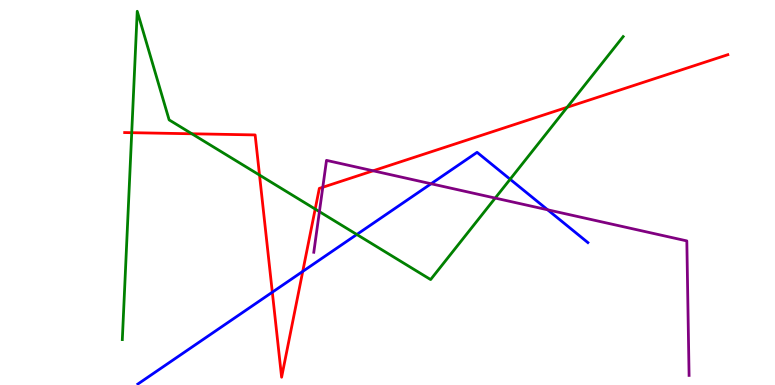[{'lines': ['blue', 'red'], 'intersections': [{'x': 3.51, 'y': 2.41}, {'x': 3.91, 'y': 2.95}]}, {'lines': ['green', 'red'], 'intersections': [{'x': 1.7, 'y': 6.55}, {'x': 2.48, 'y': 6.53}, {'x': 3.35, 'y': 5.45}, {'x': 4.07, 'y': 4.57}, {'x': 7.32, 'y': 7.21}]}, {'lines': ['purple', 'red'], 'intersections': [{'x': 4.17, 'y': 5.14}, {'x': 4.81, 'y': 5.56}]}, {'lines': ['blue', 'green'], 'intersections': [{'x': 4.6, 'y': 3.91}, {'x': 6.58, 'y': 5.34}]}, {'lines': ['blue', 'purple'], 'intersections': [{'x': 5.56, 'y': 5.23}, {'x': 7.07, 'y': 4.55}]}, {'lines': ['green', 'purple'], 'intersections': [{'x': 4.12, 'y': 4.5}, {'x': 6.39, 'y': 4.86}]}]